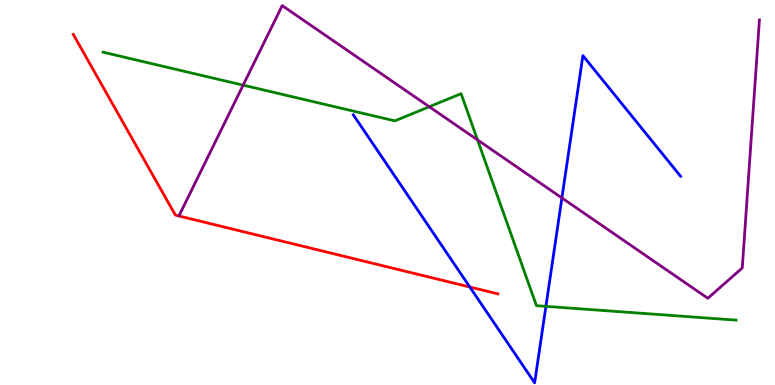[{'lines': ['blue', 'red'], 'intersections': [{'x': 6.06, 'y': 2.55}]}, {'lines': ['green', 'red'], 'intersections': []}, {'lines': ['purple', 'red'], 'intersections': []}, {'lines': ['blue', 'green'], 'intersections': [{'x': 7.04, 'y': 2.04}]}, {'lines': ['blue', 'purple'], 'intersections': [{'x': 7.25, 'y': 4.86}]}, {'lines': ['green', 'purple'], 'intersections': [{'x': 3.14, 'y': 7.79}, {'x': 5.54, 'y': 7.23}, {'x': 6.16, 'y': 6.37}]}]